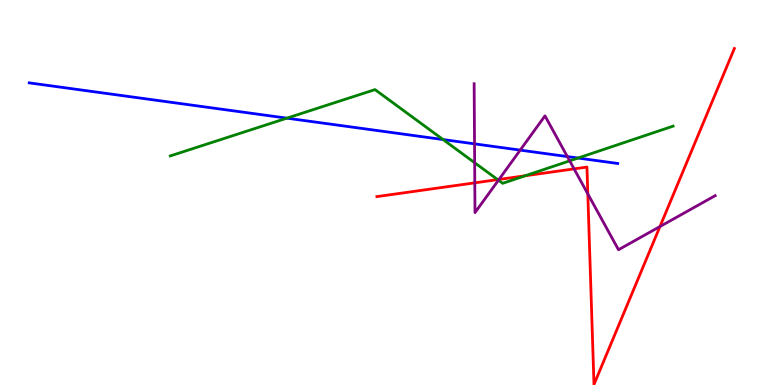[{'lines': ['blue', 'red'], 'intersections': []}, {'lines': ['green', 'red'], 'intersections': [{'x': 6.42, 'y': 5.33}, {'x': 6.78, 'y': 5.44}]}, {'lines': ['purple', 'red'], 'intersections': [{'x': 6.13, 'y': 5.25}, {'x': 6.44, 'y': 5.34}, {'x': 7.41, 'y': 5.61}, {'x': 7.58, 'y': 4.96}, {'x': 8.52, 'y': 4.12}]}, {'lines': ['blue', 'green'], 'intersections': [{'x': 3.7, 'y': 6.93}, {'x': 5.72, 'y': 6.38}, {'x': 7.46, 'y': 5.9}]}, {'lines': ['blue', 'purple'], 'intersections': [{'x': 6.12, 'y': 6.26}, {'x': 6.71, 'y': 6.1}, {'x': 7.32, 'y': 5.93}]}, {'lines': ['green', 'purple'], 'intersections': [{'x': 6.12, 'y': 5.77}, {'x': 6.43, 'y': 5.32}, {'x': 7.35, 'y': 5.82}]}]